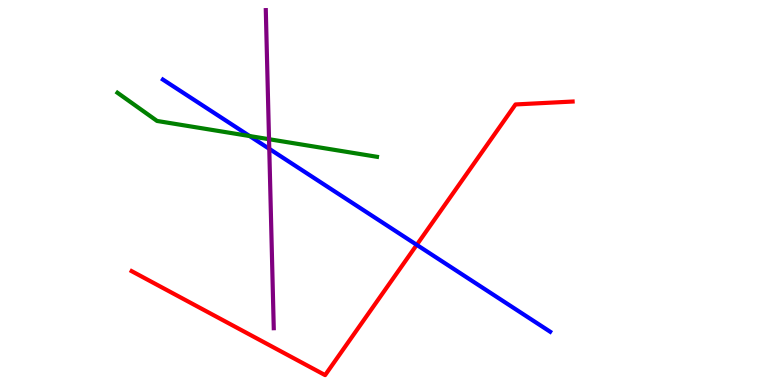[{'lines': ['blue', 'red'], 'intersections': [{'x': 5.38, 'y': 3.64}]}, {'lines': ['green', 'red'], 'intersections': []}, {'lines': ['purple', 'red'], 'intersections': []}, {'lines': ['blue', 'green'], 'intersections': [{'x': 3.22, 'y': 6.47}]}, {'lines': ['blue', 'purple'], 'intersections': [{'x': 3.47, 'y': 6.13}]}, {'lines': ['green', 'purple'], 'intersections': [{'x': 3.47, 'y': 6.38}]}]